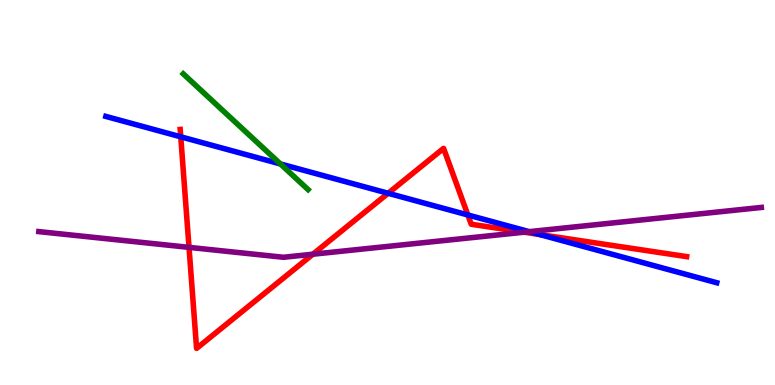[{'lines': ['blue', 'red'], 'intersections': [{'x': 2.33, 'y': 6.45}, {'x': 5.01, 'y': 4.98}, {'x': 6.04, 'y': 4.42}, {'x': 6.96, 'y': 3.91}]}, {'lines': ['green', 'red'], 'intersections': []}, {'lines': ['purple', 'red'], 'intersections': [{'x': 2.44, 'y': 3.57}, {'x': 4.04, 'y': 3.4}, {'x': 6.76, 'y': 3.97}]}, {'lines': ['blue', 'green'], 'intersections': [{'x': 3.62, 'y': 5.74}]}, {'lines': ['blue', 'purple'], 'intersections': [{'x': 6.83, 'y': 3.98}]}, {'lines': ['green', 'purple'], 'intersections': []}]